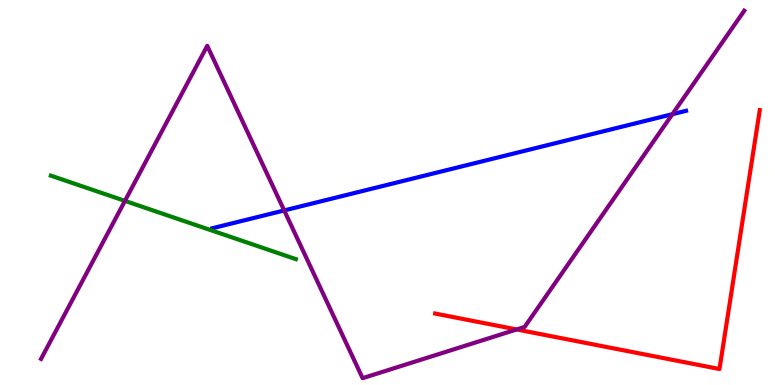[{'lines': ['blue', 'red'], 'intersections': []}, {'lines': ['green', 'red'], 'intersections': []}, {'lines': ['purple', 'red'], 'intersections': [{'x': 6.67, 'y': 1.44}]}, {'lines': ['blue', 'green'], 'intersections': []}, {'lines': ['blue', 'purple'], 'intersections': [{'x': 3.67, 'y': 4.53}, {'x': 8.68, 'y': 7.03}]}, {'lines': ['green', 'purple'], 'intersections': [{'x': 1.61, 'y': 4.78}]}]